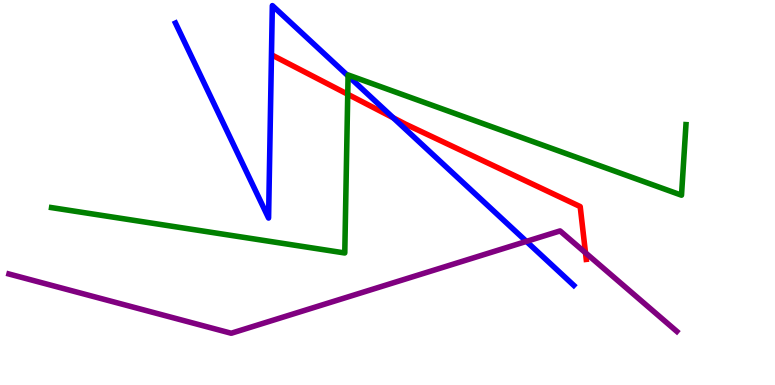[{'lines': ['blue', 'red'], 'intersections': [{'x': 5.07, 'y': 6.94}]}, {'lines': ['green', 'red'], 'intersections': [{'x': 4.49, 'y': 7.55}]}, {'lines': ['purple', 'red'], 'intersections': [{'x': 7.55, 'y': 3.43}]}, {'lines': ['blue', 'green'], 'intersections': [{'x': 4.49, 'y': 8.03}]}, {'lines': ['blue', 'purple'], 'intersections': [{'x': 6.79, 'y': 3.73}]}, {'lines': ['green', 'purple'], 'intersections': []}]